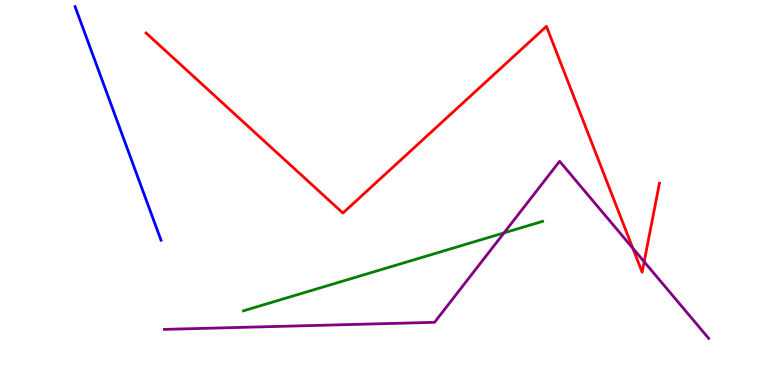[{'lines': ['blue', 'red'], 'intersections': []}, {'lines': ['green', 'red'], 'intersections': []}, {'lines': ['purple', 'red'], 'intersections': [{'x': 8.17, 'y': 3.55}, {'x': 8.31, 'y': 3.2}]}, {'lines': ['blue', 'green'], 'intersections': []}, {'lines': ['blue', 'purple'], 'intersections': []}, {'lines': ['green', 'purple'], 'intersections': [{'x': 6.5, 'y': 3.95}]}]